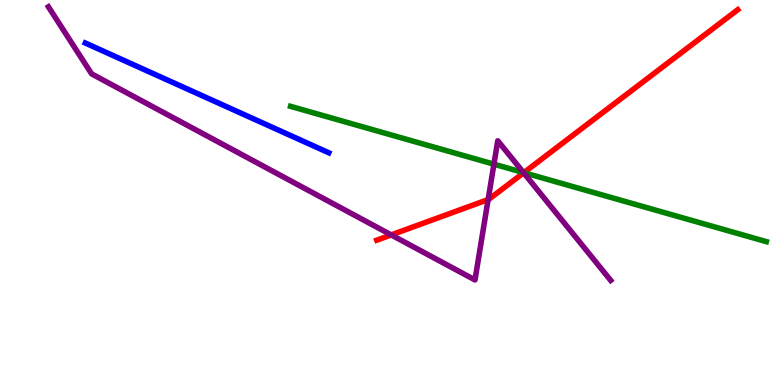[{'lines': ['blue', 'red'], 'intersections': []}, {'lines': ['green', 'red'], 'intersections': [{'x': 6.76, 'y': 5.52}]}, {'lines': ['purple', 'red'], 'intersections': [{'x': 5.05, 'y': 3.9}, {'x': 6.3, 'y': 4.82}, {'x': 6.76, 'y': 5.51}]}, {'lines': ['blue', 'green'], 'intersections': []}, {'lines': ['blue', 'purple'], 'intersections': []}, {'lines': ['green', 'purple'], 'intersections': [{'x': 6.37, 'y': 5.74}, {'x': 6.75, 'y': 5.52}]}]